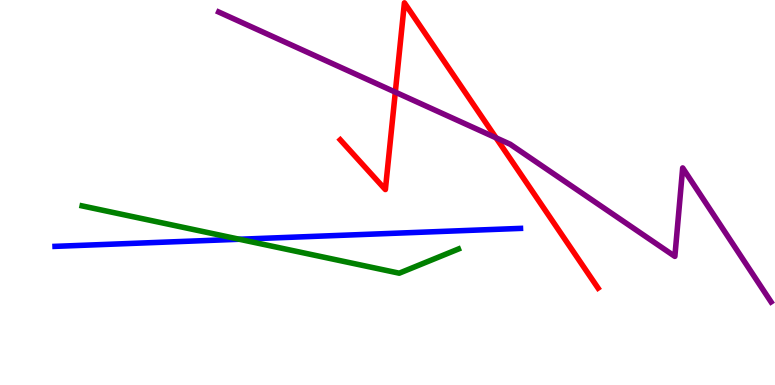[{'lines': ['blue', 'red'], 'intersections': []}, {'lines': ['green', 'red'], 'intersections': []}, {'lines': ['purple', 'red'], 'intersections': [{'x': 5.1, 'y': 7.61}, {'x': 6.4, 'y': 6.42}]}, {'lines': ['blue', 'green'], 'intersections': [{'x': 3.09, 'y': 3.79}]}, {'lines': ['blue', 'purple'], 'intersections': []}, {'lines': ['green', 'purple'], 'intersections': []}]